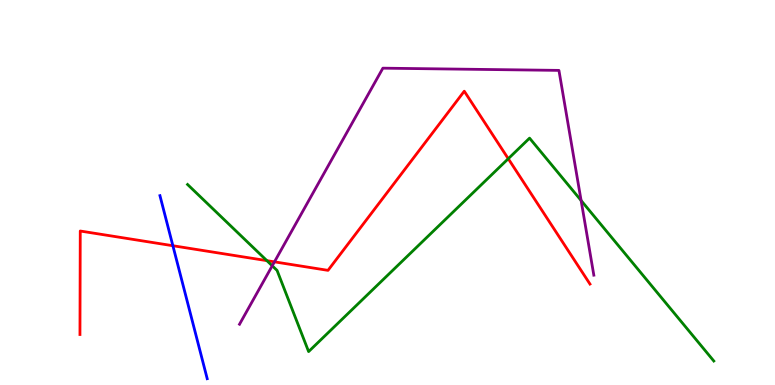[{'lines': ['blue', 'red'], 'intersections': [{'x': 2.23, 'y': 3.62}]}, {'lines': ['green', 'red'], 'intersections': [{'x': 3.44, 'y': 3.23}, {'x': 6.56, 'y': 5.88}]}, {'lines': ['purple', 'red'], 'intersections': [{'x': 3.54, 'y': 3.2}]}, {'lines': ['blue', 'green'], 'intersections': []}, {'lines': ['blue', 'purple'], 'intersections': []}, {'lines': ['green', 'purple'], 'intersections': [{'x': 3.51, 'y': 3.1}, {'x': 7.5, 'y': 4.79}]}]